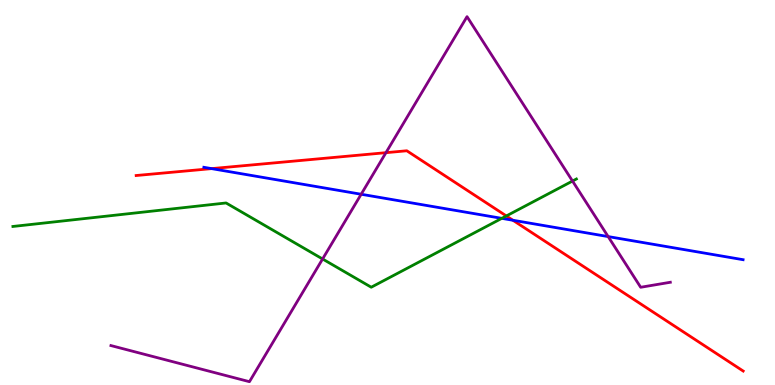[{'lines': ['blue', 'red'], 'intersections': [{'x': 2.73, 'y': 5.62}, {'x': 6.62, 'y': 4.28}]}, {'lines': ['green', 'red'], 'intersections': [{'x': 6.53, 'y': 4.39}]}, {'lines': ['purple', 'red'], 'intersections': [{'x': 4.98, 'y': 6.03}]}, {'lines': ['blue', 'green'], 'intersections': [{'x': 6.47, 'y': 4.33}]}, {'lines': ['blue', 'purple'], 'intersections': [{'x': 4.66, 'y': 4.95}, {'x': 7.85, 'y': 3.86}]}, {'lines': ['green', 'purple'], 'intersections': [{'x': 4.16, 'y': 3.27}, {'x': 7.39, 'y': 5.3}]}]